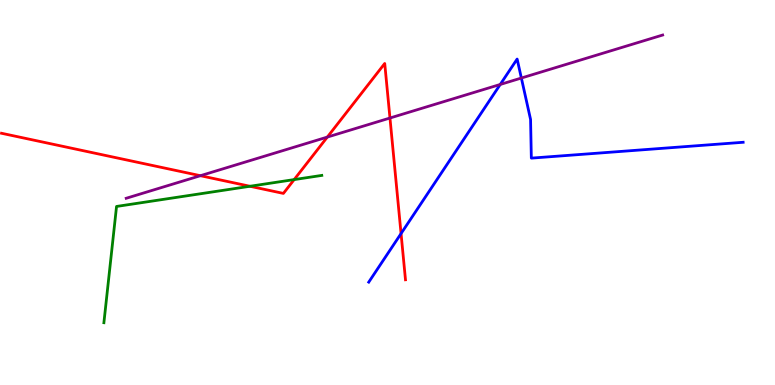[{'lines': ['blue', 'red'], 'intersections': [{'x': 5.17, 'y': 3.93}]}, {'lines': ['green', 'red'], 'intersections': [{'x': 3.23, 'y': 5.16}, {'x': 3.8, 'y': 5.34}]}, {'lines': ['purple', 'red'], 'intersections': [{'x': 2.59, 'y': 5.44}, {'x': 4.22, 'y': 6.44}, {'x': 5.03, 'y': 6.93}]}, {'lines': ['blue', 'green'], 'intersections': []}, {'lines': ['blue', 'purple'], 'intersections': [{'x': 6.45, 'y': 7.81}, {'x': 6.73, 'y': 7.97}]}, {'lines': ['green', 'purple'], 'intersections': []}]